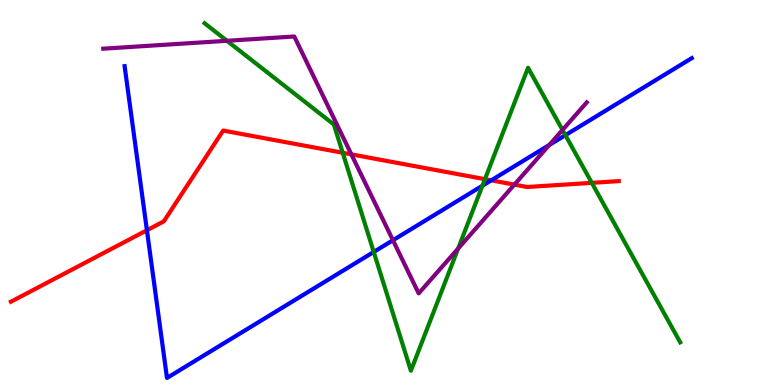[{'lines': ['blue', 'red'], 'intersections': [{'x': 1.9, 'y': 4.02}, {'x': 6.34, 'y': 5.32}]}, {'lines': ['green', 'red'], 'intersections': [{'x': 4.42, 'y': 6.03}, {'x': 6.26, 'y': 5.35}, {'x': 7.64, 'y': 5.25}]}, {'lines': ['purple', 'red'], 'intersections': [{'x': 4.53, 'y': 5.99}, {'x': 6.64, 'y': 5.2}]}, {'lines': ['blue', 'green'], 'intersections': [{'x': 4.82, 'y': 3.46}, {'x': 6.22, 'y': 5.18}, {'x': 7.3, 'y': 6.49}]}, {'lines': ['blue', 'purple'], 'intersections': [{'x': 5.07, 'y': 3.76}, {'x': 7.09, 'y': 6.23}]}, {'lines': ['green', 'purple'], 'intersections': [{'x': 2.93, 'y': 8.94}, {'x': 5.91, 'y': 3.54}, {'x': 7.26, 'y': 6.62}]}]